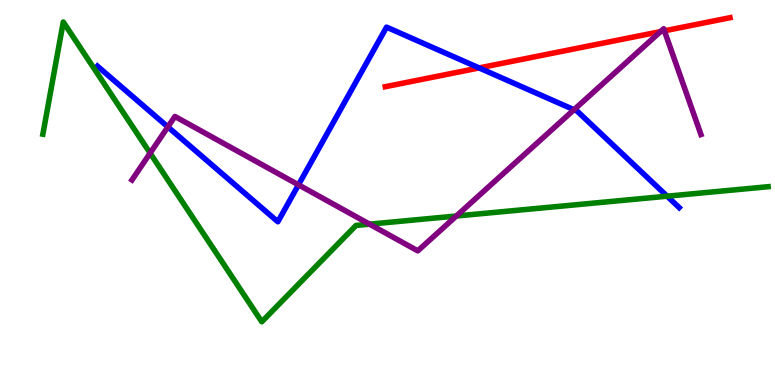[{'lines': ['blue', 'red'], 'intersections': [{'x': 6.18, 'y': 8.24}]}, {'lines': ['green', 'red'], 'intersections': []}, {'lines': ['purple', 'red'], 'intersections': [{'x': 8.52, 'y': 9.18}, {'x': 8.57, 'y': 9.2}]}, {'lines': ['blue', 'green'], 'intersections': [{'x': 8.61, 'y': 4.9}]}, {'lines': ['blue', 'purple'], 'intersections': [{'x': 2.17, 'y': 6.7}, {'x': 3.85, 'y': 5.2}, {'x': 7.41, 'y': 7.15}]}, {'lines': ['green', 'purple'], 'intersections': [{'x': 1.94, 'y': 6.02}, {'x': 4.77, 'y': 4.18}, {'x': 5.89, 'y': 4.39}]}]